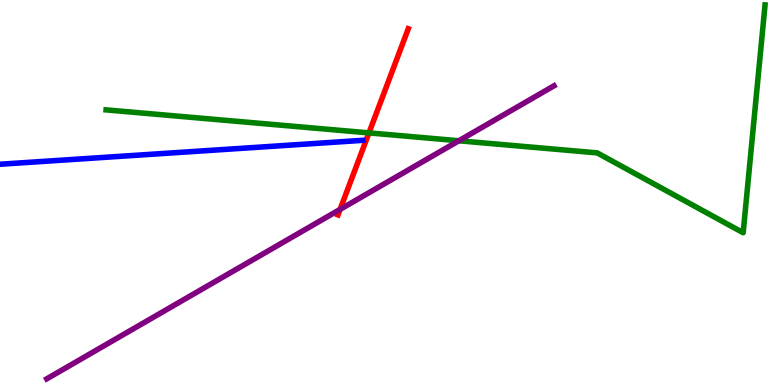[{'lines': ['blue', 'red'], 'intersections': []}, {'lines': ['green', 'red'], 'intersections': [{'x': 4.76, 'y': 6.55}]}, {'lines': ['purple', 'red'], 'intersections': [{'x': 4.39, 'y': 4.56}]}, {'lines': ['blue', 'green'], 'intersections': []}, {'lines': ['blue', 'purple'], 'intersections': []}, {'lines': ['green', 'purple'], 'intersections': [{'x': 5.92, 'y': 6.34}]}]